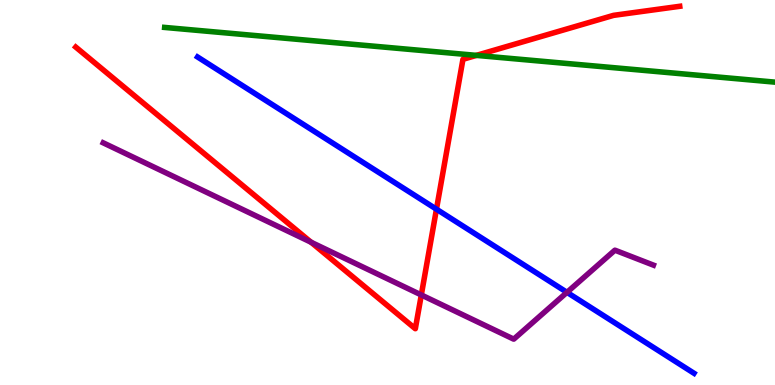[{'lines': ['blue', 'red'], 'intersections': [{'x': 5.63, 'y': 4.57}]}, {'lines': ['green', 'red'], 'intersections': [{'x': 6.15, 'y': 8.56}]}, {'lines': ['purple', 'red'], 'intersections': [{'x': 4.01, 'y': 3.71}, {'x': 5.44, 'y': 2.34}]}, {'lines': ['blue', 'green'], 'intersections': []}, {'lines': ['blue', 'purple'], 'intersections': [{'x': 7.32, 'y': 2.41}]}, {'lines': ['green', 'purple'], 'intersections': []}]